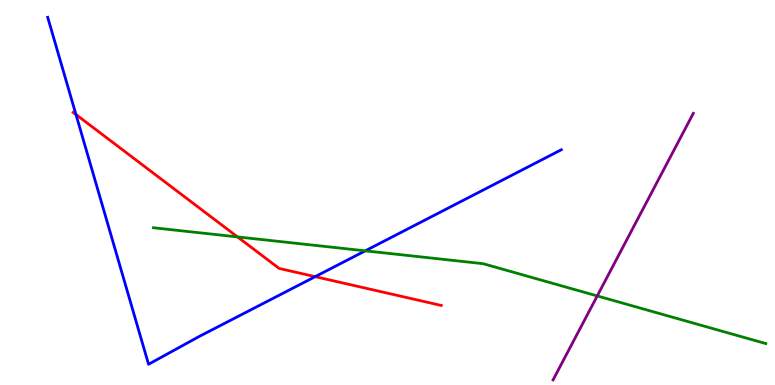[{'lines': ['blue', 'red'], 'intersections': [{'x': 0.98, 'y': 7.03}, {'x': 4.07, 'y': 2.81}]}, {'lines': ['green', 'red'], 'intersections': [{'x': 3.06, 'y': 3.85}]}, {'lines': ['purple', 'red'], 'intersections': []}, {'lines': ['blue', 'green'], 'intersections': [{'x': 4.71, 'y': 3.48}]}, {'lines': ['blue', 'purple'], 'intersections': []}, {'lines': ['green', 'purple'], 'intersections': [{'x': 7.71, 'y': 2.31}]}]